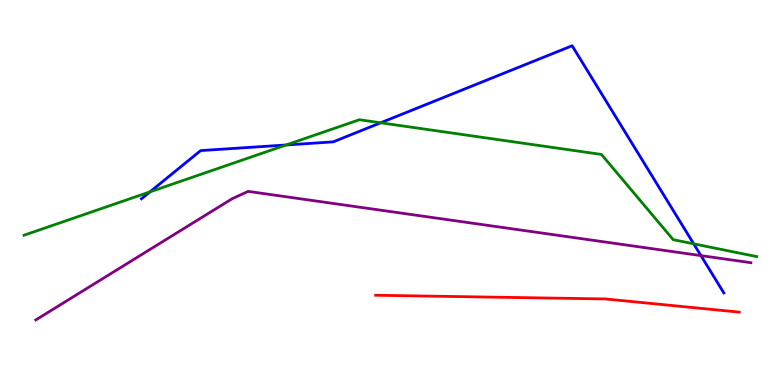[{'lines': ['blue', 'red'], 'intersections': []}, {'lines': ['green', 'red'], 'intersections': []}, {'lines': ['purple', 'red'], 'intersections': []}, {'lines': ['blue', 'green'], 'intersections': [{'x': 1.94, 'y': 5.02}, {'x': 3.69, 'y': 6.23}, {'x': 4.91, 'y': 6.81}, {'x': 8.95, 'y': 3.67}]}, {'lines': ['blue', 'purple'], 'intersections': [{'x': 9.04, 'y': 3.36}]}, {'lines': ['green', 'purple'], 'intersections': []}]